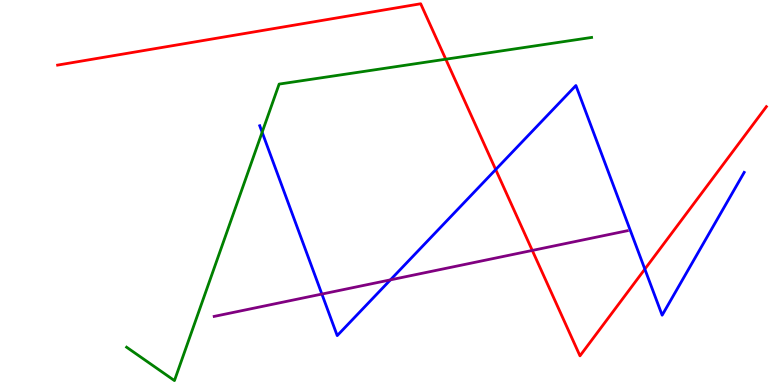[{'lines': ['blue', 'red'], 'intersections': [{'x': 6.4, 'y': 5.6}, {'x': 8.32, 'y': 3.01}]}, {'lines': ['green', 'red'], 'intersections': [{'x': 5.75, 'y': 8.46}]}, {'lines': ['purple', 'red'], 'intersections': [{'x': 6.87, 'y': 3.49}]}, {'lines': ['blue', 'green'], 'intersections': [{'x': 3.38, 'y': 6.57}]}, {'lines': ['blue', 'purple'], 'intersections': [{'x': 4.15, 'y': 2.36}, {'x': 5.04, 'y': 2.73}]}, {'lines': ['green', 'purple'], 'intersections': []}]